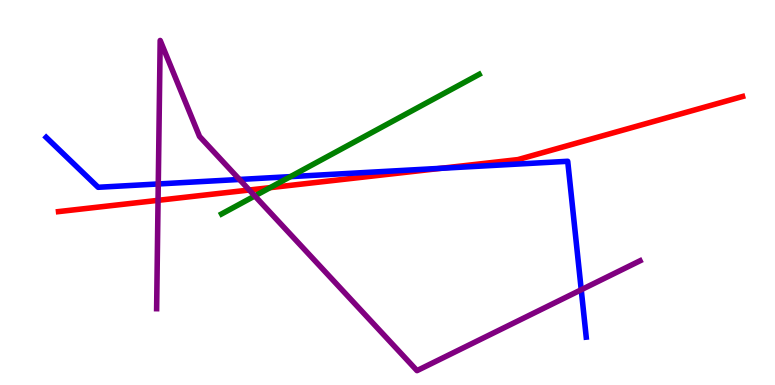[{'lines': ['blue', 'red'], 'intersections': [{'x': 5.69, 'y': 5.63}]}, {'lines': ['green', 'red'], 'intersections': [{'x': 3.49, 'y': 5.13}]}, {'lines': ['purple', 'red'], 'intersections': [{'x': 2.04, 'y': 4.8}, {'x': 3.22, 'y': 5.06}]}, {'lines': ['blue', 'green'], 'intersections': [{'x': 3.75, 'y': 5.41}]}, {'lines': ['blue', 'purple'], 'intersections': [{'x': 2.04, 'y': 5.22}, {'x': 3.09, 'y': 5.34}, {'x': 7.5, 'y': 2.47}]}, {'lines': ['green', 'purple'], 'intersections': [{'x': 3.29, 'y': 4.91}]}]